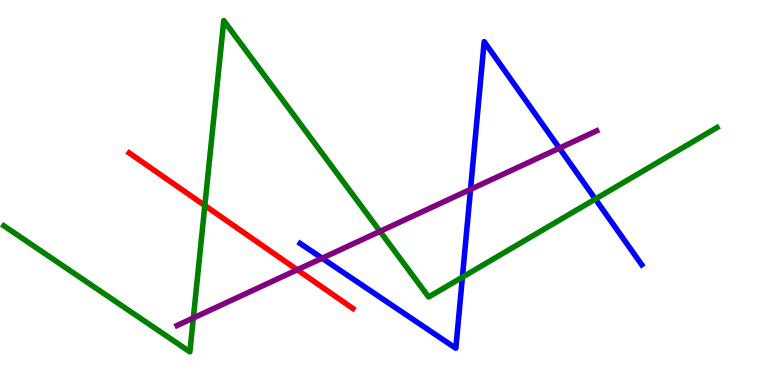[{'lines': ['blue', 'red'], 'intersections': []}, {'lines': ['green', 'red'], 'intersections': [{'x': 2.64, 'y': 4.66}]}, {'lines': ['purple', 'red'], 'intersections': [{'x': 3.84, 'y': 2.99}]}, {'lines': ['blue', 'green'], 'intersections': [{'x': 5.97, 'y': 2.8}, {'x': 7.68, 'y': 4.83}]}, {'lines': ['blue', 'purple'], 'intersections': [{'x': 4.16, 'y': 3.29}, {'x': 6.07, 'y': 5.08}, {'x': 7.22, 'y': 6.15}]}, {'lines': ['green', 'purple'], 'intersections': [{'x': 2.49, 'y': 1.74}, {'x': 4.9, 'y': 3.99}]}]